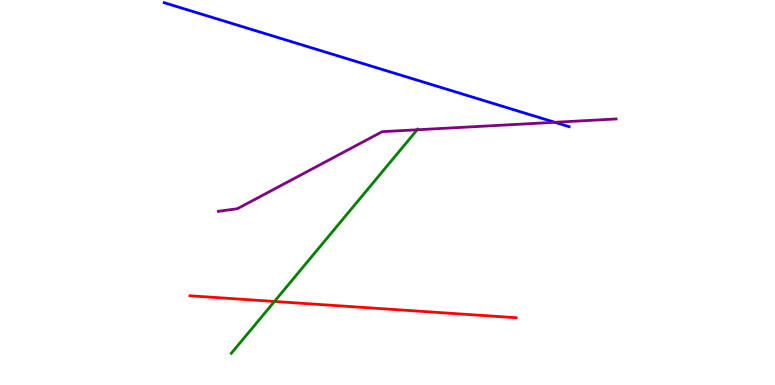[{'lines': ['blue', 'red'], 'intersections': []}, {'lines': ['green', 'red'], 'intersections': [{'x': 3.54, 'y': 2.17}]}, {'lines': ['purple', 'red'], 'intersections': []}, {'lines': ['blue', 'green'], 'intersections': []}, {'lines': ['blue', 'purple'], 'intersections': [{'x': 7.16, 'y': 6.82}]}, {'lines': ['green', 'purple'], 'intersections': [{'x': 5.38, 'y': 6.63}]}]